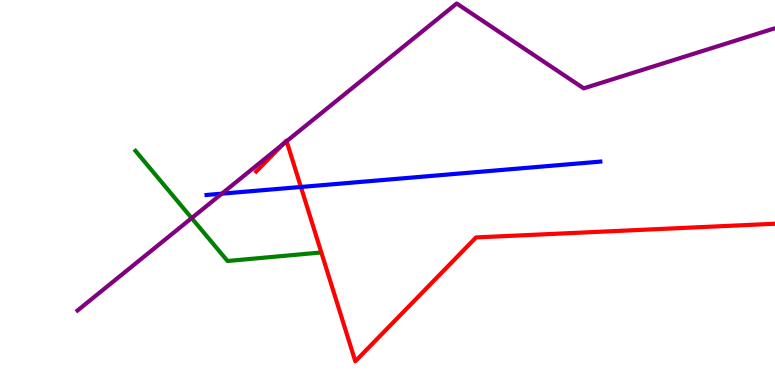[{'lines': ['blue', 'red'], 'intersections': [{'x': 3.88, 'y': 5.14}]}, {'lines': ['green', 'red'], 'intersections': []}, {'lines': ['purple', 'red'], 'intersections': [{'x': 3.65, 'y': 6.26}, {'x': 3.7, 'y': 6.33}]}, {'lines': ['blue', 'green'], 'intersections': []}, {'lines': ['blue', 'purple'], 'intersections': [{'x': 2.86, 'y': 4.97}]}, {'lines': ['green', 'purple'], 'intersections': [{'x': 2.47, 'y': 4.34}]}]